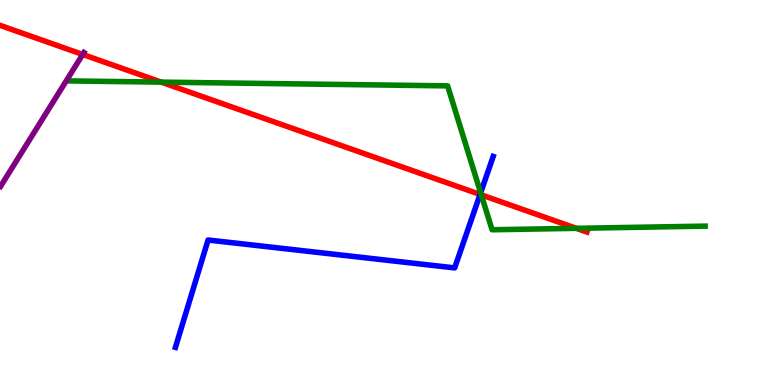[{'lines': ['blue', 'red'], 'intersections': [{'x': 6.19, 'y': 4.95}]}, {'lines': ['green', 'red'], 'intersections': [{'x': 2.08, 'y': 7.87}, {'x': 6.21, 'y': 4.94}, {'x': 7.44, 'y': 4.07}]}, {'lines': ['purple', 'red'], 'intersections': [{'x': 1.07, 'y': 8.59}]}, {'lines': ['blue', 'green'], 'intersections': [{'x': 6.2, 'y': 4.99}]}, {'lines': ['blue', 'purple'], 'intersections': []}, {'lines': ['green', 'purple'], 'intersections': []}]